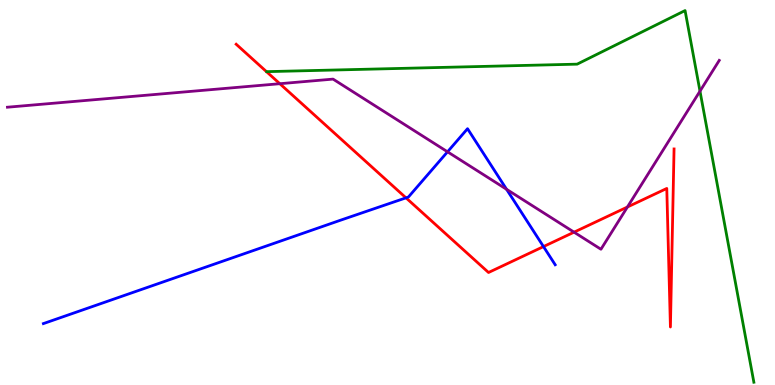[{'lines': ['blue', 'red'], 'intersections': [{'x': 5.24, 'y': 4.86}, {'x': 7.01, 'y': 3.6}]}, {'lines': ['green', 'red'], 'intersections': []}, {'lines': ['purple', 'red'], 'intersections': [{'x': 3.61, 'y': 7.83}, {'x': 7.41, 'y': 3.97}, {'x': 8.1, 'y': 4.62}]}, {'lines': ['blue', 'green'], 'intersections': []}, {'lines': ['blue', 'purple'], 'intersections': [{'x': 5.77, 'y': 6.06}, {'x': 6.54, 'y': 5.08}]}, {'lines': ['green', 'purple'], 'intersections': [{'x': 9.03, 'y': 7.63}]}]